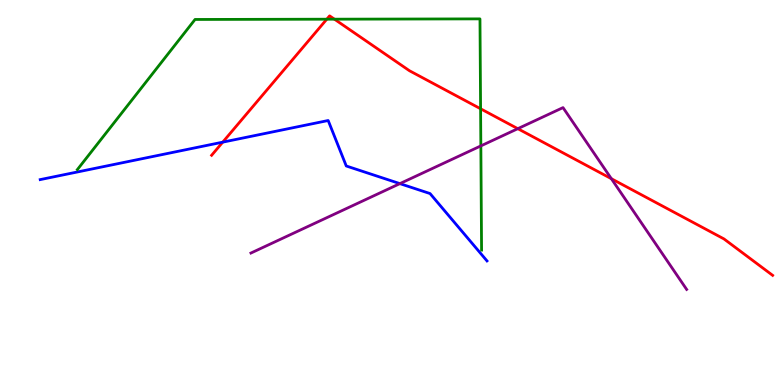[{'lines': ['blue', 'red'], 'intersections': [{'x': 2.87, 'y': 6.31}]}, {'lines': ['green', 'red'], 'intersections': [{'x': 4.22, 'y': 9.5}, {'x': 4.32, 'y': 9.5}, {'x': 6.2, 'y': 7.17}]}, {'lines': ['purple', 'red'], 'intersections': [{'x': 6.68, 'y': 6.66}, {'x': 7.89, 'y': 5.36}]}, {'lines': ['blue', 'green'], 'intersections': []}, {'lines': ['blue', 'purple'], 'intersections': [{'x': 5.16, 'y': 5.23}]}, {'lines': ['green', 'purple'], 'intersections': [{'x': 6.2, 'y': 6.21}]}]